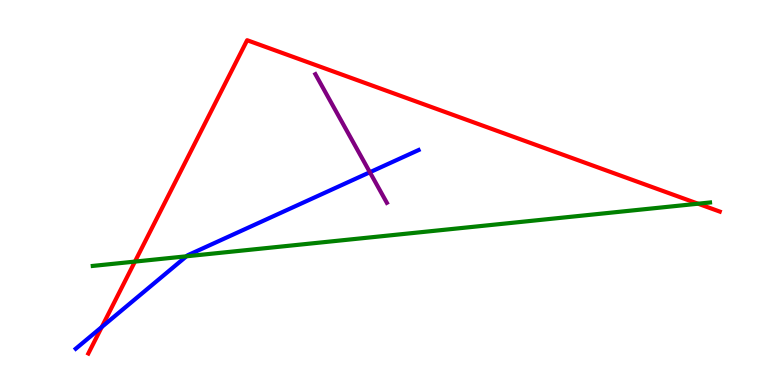[{'lines': ['blue', 'red'], 'intersections': [{'x': 1.31, 'y': 1.51}]}, {'lines': ['green', 'red'], 'intersections': [{'x': 1.74, 'y': 3.21}, {'x': 9.01, 'y': 4.71}]}, {'lines': ['purple', 'red'], 'intersections': []}, {'lines': ['blue', 'green'], 'intersections': [{'x': 2.41, 'y': 3.34}]}, {'lines': ['blue', 'purple'], 'intersections': [{'x': 4.77, 'y': 5.53}]}, {'lines': ['green', 'purple'], 'intersections': []}]